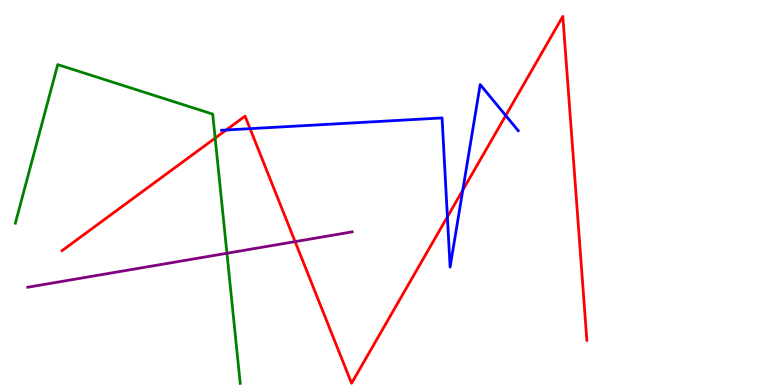[{'lines': ['blue', 'red'], 'intersections': [{'x': 2.92, 'y': 6.62}, {'x': 3.23, 'y': 6.66}, {'x': 5.77, 'y': 4.37}, {'x': 5.97, 'y': 5.06}, {'x': 6.53, 'y': 7.0}]}, {'lines': ['green', 'red'], 'intersections': [{'x': 2.78, 'y': 6.41}]}, {'lines': ['purple', 'red'], 'intersections': [{'x': 3.81, 'y': 3.72}]}, {'lines': ['blue', 'green'], 'intersections': []}, {'lines': ['blue', 'purple'], 'intersections': []}, {'lines': ['green', 'purple'], 'intersections': [{'x': 2.93, 'y': 3.42}]}]